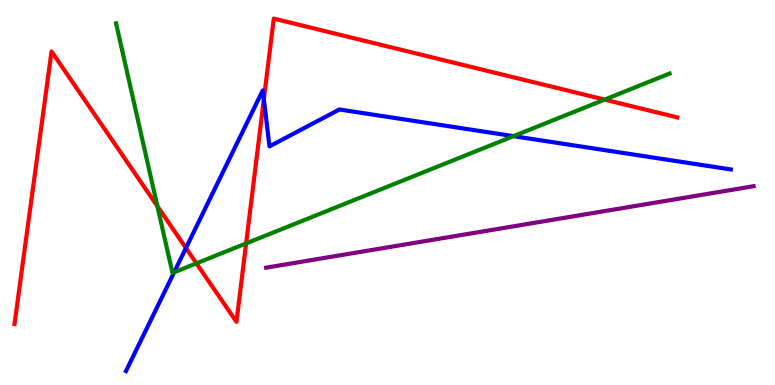[{'lines': ['blue', 'red'], 'intersections': [{'x': 2.4, 'y': 3.56}, {'x': 3.4, 'y': 7.42}]}, {'lines': ['green', 'red'], 'intersections': [{'x': 2.03, 'y': 4.64}, {'x': 2.53, 'y': 3.16}, {'x': 3.18, 'y': 3.68}, {'x': 7.8, 'y': 7.41}]}, {'lines': ['purple', 'red'], 'intersections': []}, {'lines': ['blue', 'green'], 'intersections': [{'x': 2.25, 'y': 2.93}, {'x': 6.63, 'y': 6.46}]}, {'lines': ['blue', 'purple'], 'intersections': []}, {'lines': ['green', 'purple'], 'intersections': []}]